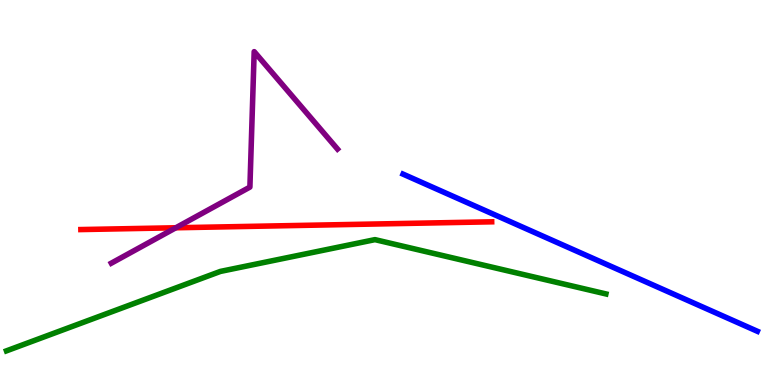[{'lines': ['blue', 'red'], 'intersections': []}, {'lines': ['green', 'red'], 'intersections': []}, {'lines': ['purple', 'red'], 'intersections': [{'x': 2.27, 'y': 4.08}]}, {'lines': ['blue', 'green'], 'intersections': []}, {'lines': ['blue', 'purple'], 'intersections': []}, {'lines': ['green', 'purple'], 'intersections': []}]